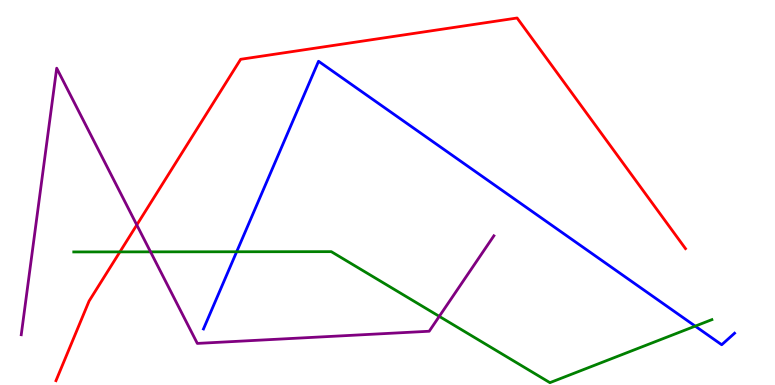[{'lines': ['blue', 'red'], 'intersections': []}, {'lines': ['green', 'red'], 'intersections': [{'x': 1.55, 'y': 3.46}]}, {'lines': ['purple', 'red'], 'intersections': [{'x': 1.77, 'y': 4.16}]}, {'lines': ['blue', 'green'], 'intersections': [{'x': 3.05, 'y': 3.46}, {'x': 8.97, 'y': 1.53}]}, {'lines': ['blue', 'purple'], 'intersections': []}, {'lines': ['green', 'purple'], 'intersections': [{'x': 1.94, 'y': 3.46}, {'x': 5.67, 'y': 1.78}]}]